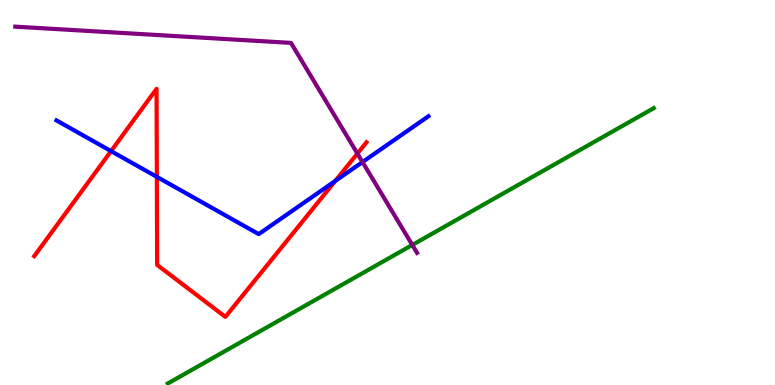[{'lines': ['blue', 'red'], 'intersections': [{'x': 1.43, 'y': 6.08}, {'x': 2.02, 'y': 5.41}, {'x': 4.33, 'y': 5.3}]}, {'lines': ['green', 'red'], 'intersections': []}, {'lines': ['purple', 'red'], 'intersections': [{'x': 4.61, 'y': 6.01}]}, {'lines': ['blue', 'green'], 'intersections': []}, {'lines': ['blue', 'purple'], 'intersections': [{'x': 4.68, 'y': 5.79}]}, {'lines': ['green', 'purple'], 'intersections': [{'x': 5.32, 'y': 3.64}]}]